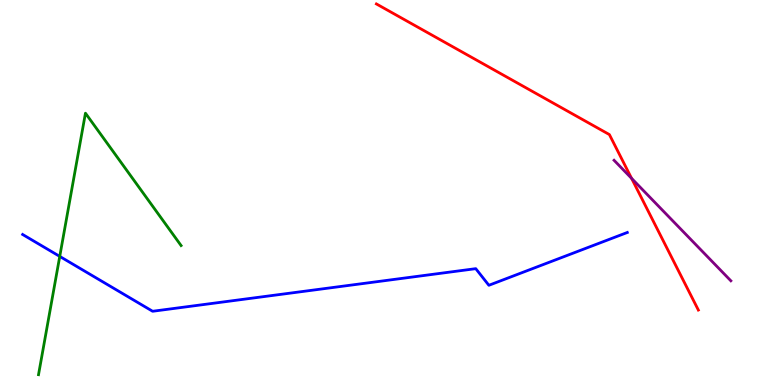[{'lines': ['blue', 'red'], 'intersections': []}, {'lines': ['green', 'red'], 'intersections': []}, {'lines': ['purple', 'red'], 'intersections': [{'x': 8.15, 'y': 5.37}]}, {'lines': ['blue', 'green'], 'intersections': [{'x': 0.771, 'y': 3.34}]}, {'lines': ['blue', 'purple'], 'intersections': []}, {'lines': ['green', 'purple'], 'intersections': []}]